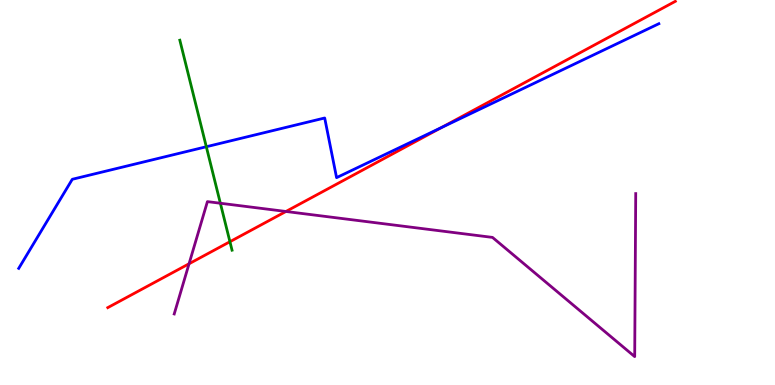[{'lines': ['blue', 'red'], 'intersections': [{'x': 5.7, 'y': 6.69}]}, {'lines': ['green', 'red'], 'intersections': [{'x': 2.97, 'y': 3.72}]}, {'lines': ['purple', 'red'], 'intersections': [{'x': 2.44, 'y': 3.15}, {'x': 3.69, 'y': 4.51}]}, {'lines': ['blue', 'green'], 'intersections': [{'x': 2.66, 'y': 6.19}]}, {'lines': ['blue', 'purple'], 'intersections': []}, {'lines': ['green', 'purple'], 'intersections': [{'x': 2.84, 'y': 4.72}]}]